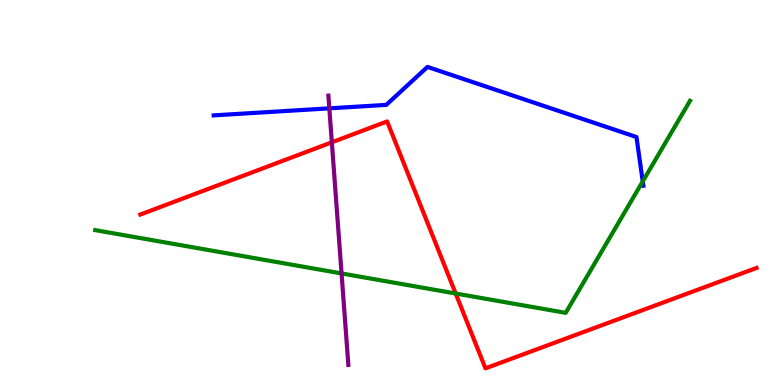[{'lines': ['blue', 'red'], 'intersections': []}, {'lines': ['green', 'red'], 'intersections': [{'x': 5.88, 'y': 2.38}]}, {'lines': ['purple', 'red'], 'intersections': [{'x': 4.28, 'y': 6.3}]}, {'lines': ['blue', 'green'], 'intersections': [{'x': 8.29, 'y': 5.29}]}, {'lines': ['blue', 'purple'], 'intersections': [{'x': 4.25, 'y': 7.19}]}, {'lines': ['green', 'purple'], 'intersections': [{'x': 4.41, 'y': 2.9}]}]